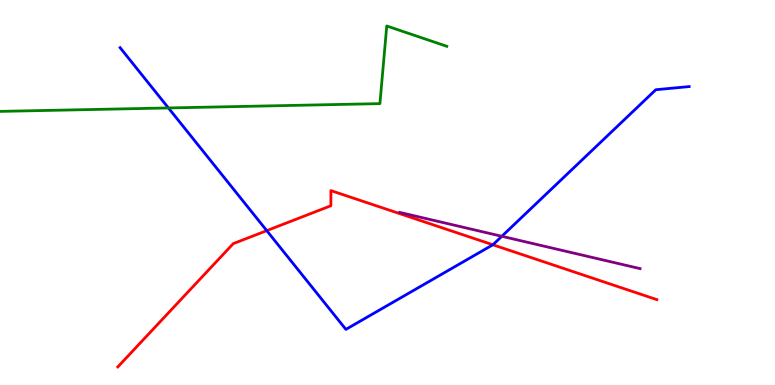[{'lines': ['blue', 'red'], 'intersections': [{'x': 3.44, 'y': 4.01}, {'x': 6.36, 'y': 3.64}]}, {'lines': ['green', 'red'], 'intersections': []}, {'lines': ['purple', 'red'], 'intersections': []}, {'lines': ['blue', 'green'], 'intersections': [{'x': 2.17, 'y': 7.2}]}, {'lines': ['blue', 'purple'], 'intersections': [{'x': 6.48, 'y': 3.86}]}, {'lines': ['green', 'purple'], 'intersections': []}]